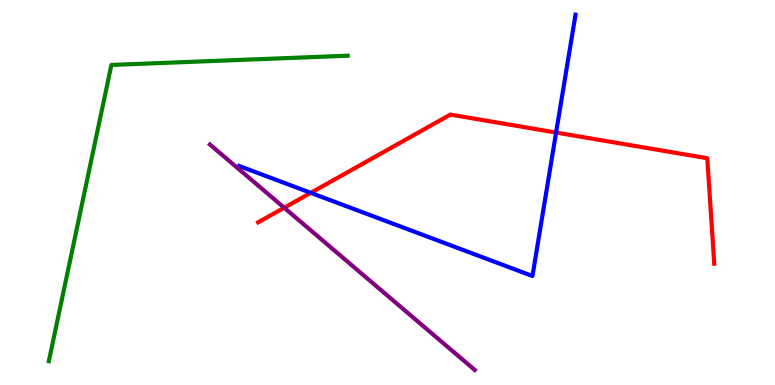[{'lines': ['blue', 'red'], 'intersections': [{'x': 4.01, 'y': 4.99}, {'x': 7.18, 'y': 6.56}]}, {'lines': ['green', 'red'], 'intersections': []}, {'lines': ['purple', 'red'], 'intersections': [{'x': 3.67, 'y': 4.6}]}, {'lines': ['blue', 'green'], 'intersections': []}, {'lines': ['blue', 'purple'], 'intersections': []}, {'lines': ['green', 'purple'], 'intersections': []}]